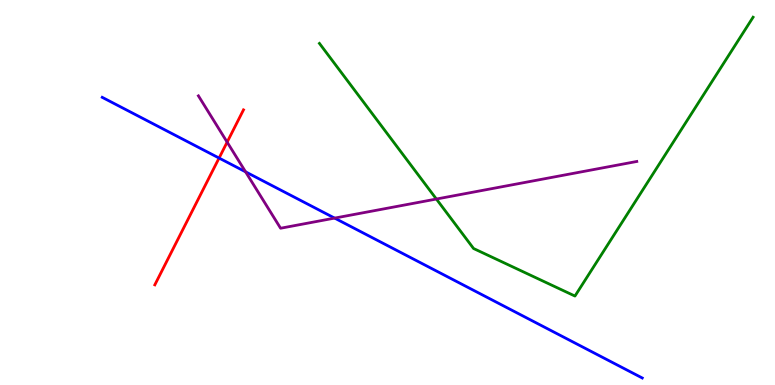[{'lines': ['blue', 'red'], 'intersections': [{'x': 2.83, 'y': 5.89}]}, {'lines': ['green', 'red'], 'intersections': []}, {'lines': ['purple', 'red'], 'intersections': [{'x': 2.93, 'y': 6.31}]}, {'lines': ['blue', 'green'], 'intersections': []}, {'lines': ['blue', 'purple'], 'intersections': [{'x': 3.17, 'y': 5.54}, {'x': 4.32, 'y': 4.33}]}, {'lines': ['green', 'purple'], 'intersections': [{'x': 5.63, 'y': 4.83}]}]